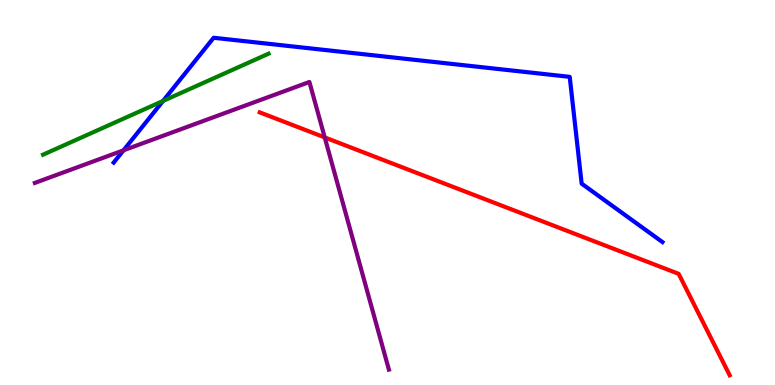[{'lines': ['blue', 'red'], 'intersections': []}, {'lines': ['green', 'red'], 'intersections': []}, {'lines': ['purple', 'red'], 'intersections': [{'x': 4.19, 'y': 6.43}]}, {'lines': ['blue', 'green'], 'intersections': [{'x': 2.1, 'y': 7.38}]}, {'lines': ['blue', 'purple'], 'intersections': [{'x': 1.59, 'y': 6.1}]}, {'lines': ['green', 'purple'], 'intersections': []}]